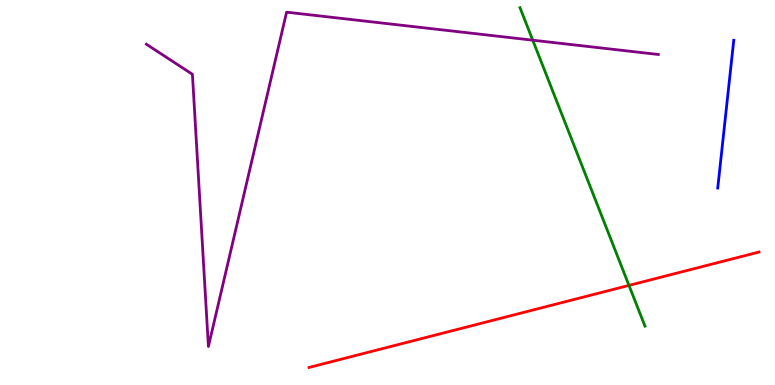[{'lines': ['blue', 'red'], 'intersections': []}, {'lines': ['green', 'red'], 'intersections': [{'x': 8.12, 'y': 2.59}]}, {'lines': ['purple', 'red'], 'intersections': []}, {'lines': ['blue', 'green'], 'intersections': []}, {'lines': ['blue', 'purple'], 'intersections': []}, {'lines': ['green', 'purple'], 'intersections': [{'x': 6.87, 'y': 8.96}]}]